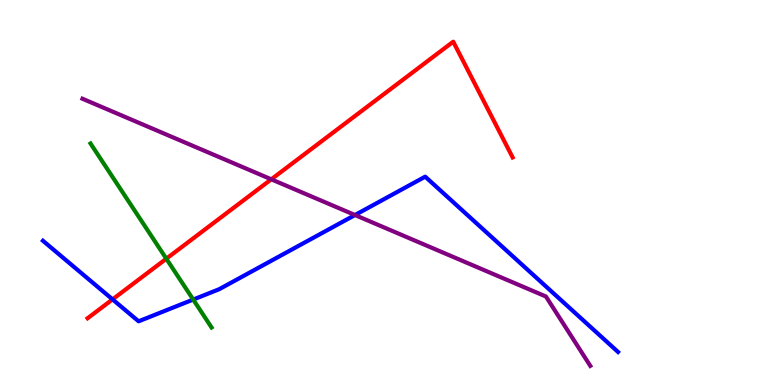[{'lines': ['blue', 'red'], 'intersections': [{'x': 1.45, 'y': 2.22}]}, {'lines': ['green', 'red'], 'intersections': [{'x': 2.15, 'y': 3.28}]}, {'lines': ['purple', 'red'], 'intersections': [{'x': 3.5, 'y': 5.34}]}, {'lines': ['blue', 'green'], 'intersections': [{'x': 2.49, 'y': 2.22}]}, {'lines': ['blue', 'purple'], 'intersections': [{'x': 4.58, 'y': 4.41}]}, {'lines': ['green', 'purple'], 'intersections': []}]